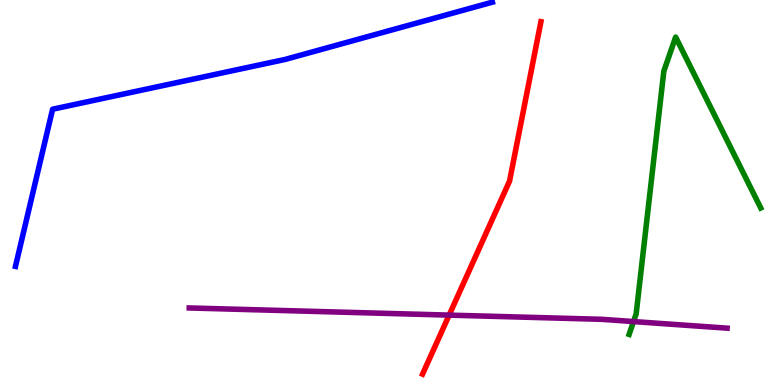[{'lines': ['blue', 'red'], 'intersections': []}, {'lines': ['green', 'red'], 'intersections': []}, {'lines': ['purple', 'red'], 'intersections': [{'x': 5.8, 'y': 1.82}]}, {'lines': ['blue', 'green'], 'intersections': []}, {'lines': ['blue', 'purple'], 'intersections': []}, {'lines': ['green', 'purple'], 'intersections': [{'x': 8.17, 'y': 1.65}]}]